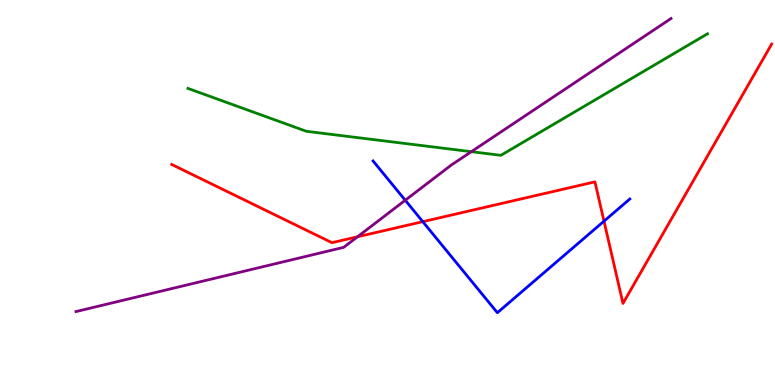[{'lines': ['blue', 'red'], 'intersections': [{'x': 5.46, 'y': 4.24}, {'x': 7.79, 'y': 4.26}]}, {'lines': ['green', 'red'], 'intersections': []}, {'lines': ['purple', 'red'], 'intersections': [{'x': 4.61, 'y': 3.85}]}, {'lines': ['blue', 'green'], 'intersections': []}, {'lines': ['blue', 'purple'], 'intersections': [{'x': 5.23, 'y': 4.8}]}, {'lines': ['green', 'purple'], 'intersections': [{'x': 6.08, 'y': 6.06}]}]